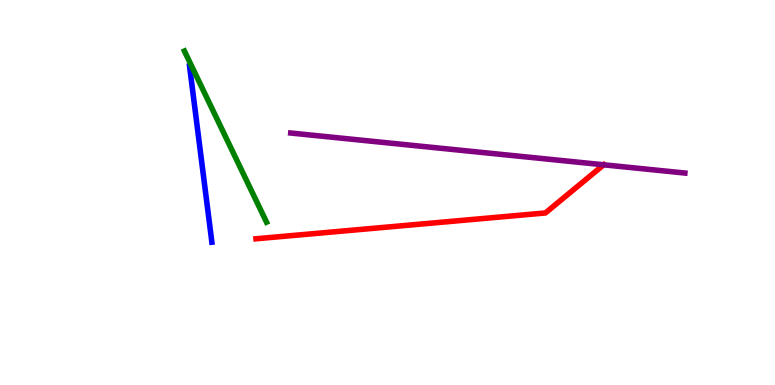[{'lines': ['blue', 'red'], 'intersections': []}, {'lines': ['green', 'red'], 'intersections': []}, {'lines': ['purple', 'red'], 'intersections': [{'x': 7.79, 'y': 5.72}]}, {'lines': ['blue', 'green'], 'intersections': []}, {'lines': ['blue', 'purple'], 'intersections': []}, {'lines': ['green', 'purple'], 'intersections': []}]